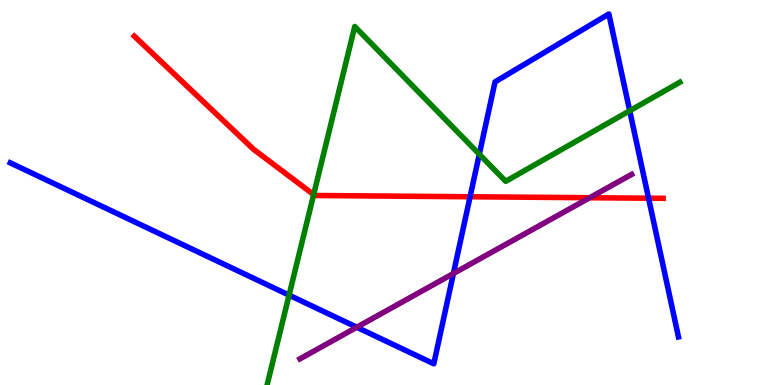[{'lines': ['blue', 'red'], 'intersections': [{'x': 6.07, 'y': 4.89}, {'x': 8.37, 'y': 4.85}]}, {'lines': ['green', 'red'], 'intersections': [{'x': 4.05, 'y': 4.95}]}, {'lines': ['purple', 'red'], 'intersections': [{'x': 7.61, 'y': 4.86}]}, {'lines': ['blue', 'green'], 'intersections': [{'x': 3.73, 'y': 2.33}, {'x': 6.18, 'y': 5.99}, {'x': 8.13, 'y': 7.12}]}, {'lines': ['blue', 'purple'], 'intersections': [{'x': 4.6, 'y': 1.5}, {'x': 5.85, 'y': 2.9}]}, {'lines': ['green', 'purple'], 'intersections': []}]